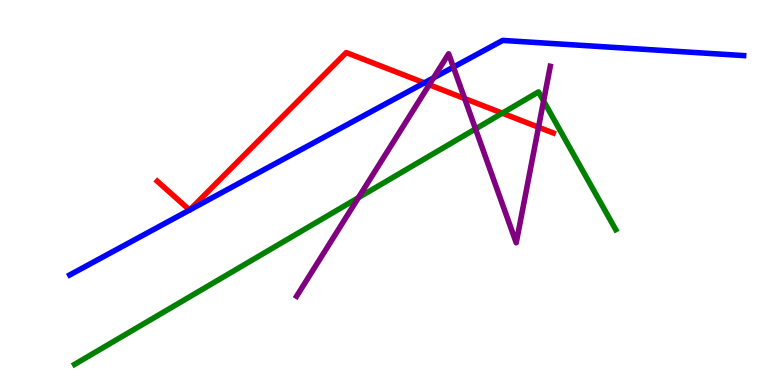[{'lines': ['blue', 'red'], 'intersections': [{'x': 2.45, 'y': 4.55}, {'x': 2.45, 'y': 4.55}, {'x': 5.47, 'y': 7.85}]}, {'lines': ['green', 'red'], 'intersections': [{'x': 6.48, 'y': 7.06}]}, {'lines': ['purple', 'red'], 'intersections': [{'x': 5.54, 'y': 7.8}, {'x': 6.0, 'y': 7.44}, {'x': 6.95, 'y': 6.7}]}, {'lines': ['blue', 'green'], 'intersections': []}, {'lines': ['blue', 'purple'], 'intersections': [{'x': 5.59, 'y': 7.98}, {'x': 5.85, 'y': 8.26}]}, {'lines': ['green', 'purple'], 'intersections': [{'x': 4.62, 'y': 4.87}, {'x': 6.14, 'y': 6.65}, {'x': 7.01, 'y': 7.38}]}]